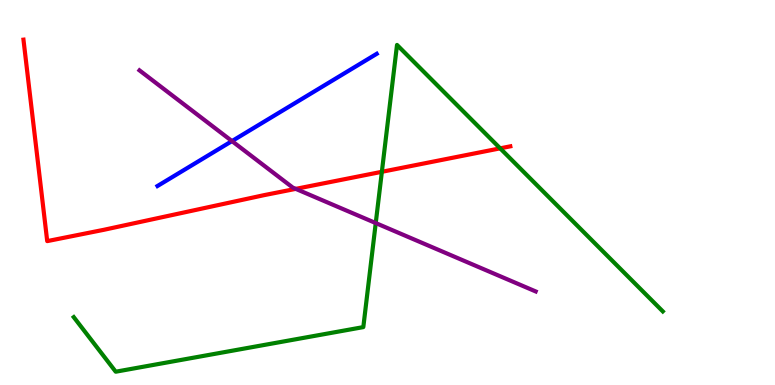[{'lines': ['blue', 'red'], 'intersections': []}, {'lines': ['green', 'red'], 'intersections': [{'x': 4.93, 'y': 5.54}, {'x': 6.45, 'y': 6.15}]}, {'lines': ['purple', 'red'], 'intersections': [{'x': 3.82, 'y': 5.09}]}, {'lines': ['blue', 'green'], 'intersections': []}, {'lines': ['blue', 'purple'], 'intersections': [{'x': 2.99, 'y': 6.34}]}, {'lines': ['green', 'purple'], 'intersections': [{'x': 4.85, 'y': 4.21}]}]